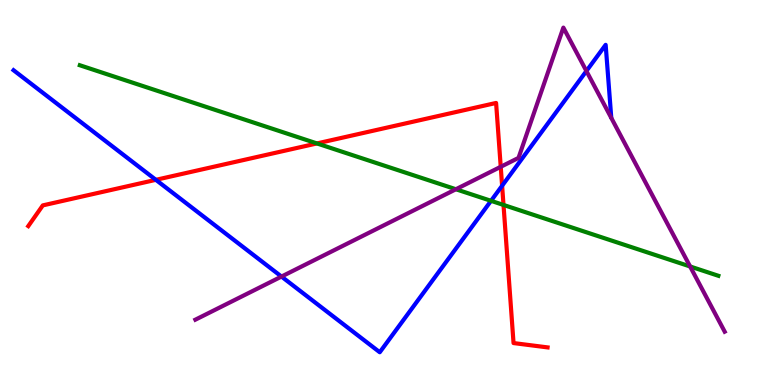[{'lines': ['blue', 'red'], 'intersections': [{'x': 2.01, 'y': 5.33}, {'x': 6.48, 'y': 5.18}]}, {'lines': ['green', 'red'], 'intersections': [{'x': 4.09, 'y': 6.27}, {'x': 6.5, 'y': 4.68}]}, {'lines': ['purple', 'red'], 'intersections': [{'x': 6.46, 'y': 5.67}]}, {'lines': ['blue', 'green'], 'intersections': [{'x': 6.34, 'y': 4.78}]}, {'lines': ['blue', 'purple'], 'intersections': [{'x': 3.63, 'y': 2.82}, {'x': 7.57, 'y': 8.16}]}, {'lines': ['green', 'purple'], 'intersections': [{'x': 5.88, 'y': 5.08}, {'x': 8.9, 'y': 3.08}]}]